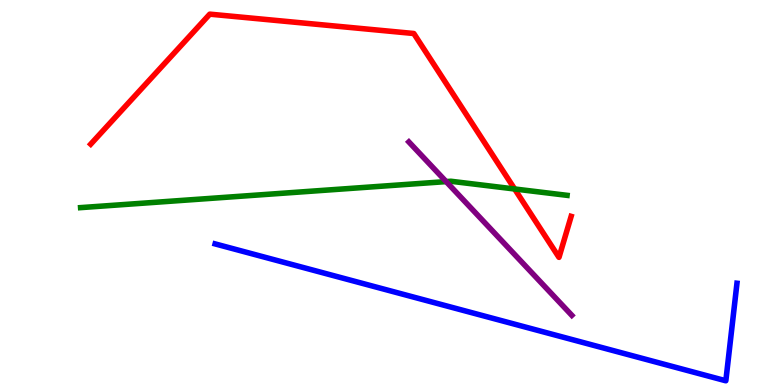[{'lines': ['blue', 'red'], 'intersections': []}, {'lines': ['green', 'red'], 'intersections': [{'x': 6.64, 'y': 5.09}]}, {'lines': ['purple', 'red'], 'intersections': []}, {'lines': ['blue', 'green'], 'intersections': []}, {'lines': ['blue', 'purple'], 'intersections': []}, {'lines': ['green', 'purple'], 'intersections': [{'x': 5.76, 'y': 5.28}]}]